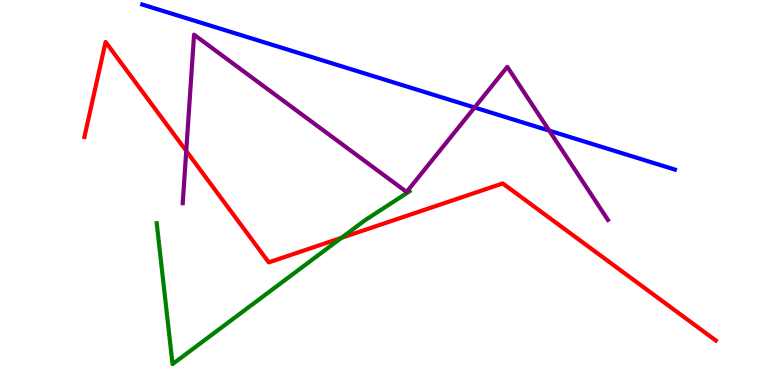[{'lines': ['blue', 'red'], 'intersections': []}, {'lines': ['green', 'red'], 'intersections': [{'x': 4.41, 'y': 3.82}]}, {'lines': ['purple', 'red'], 'intersections': [{'x': 2.4, 'y': 6.08}]}, {'lines': ['blue', 'green'], 'intersections': []}, {'lines': ['blue', 'purple'], 'intersections': [{'x': 6.12, 'y': 7.21}, {'x': 7.09, 'y': 6.61}]}, {'lines': ['green', 'purple'], 'intersections': []}]